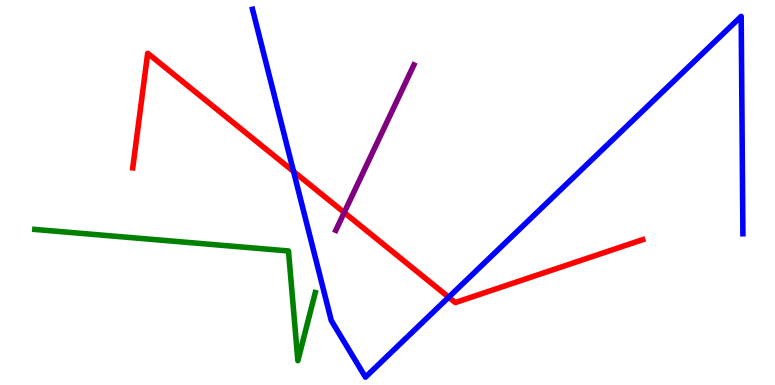[{'lines': ['blue', 'red'], 'intersections': [{'x': 3.79, 'y': 5.55}, {'x': 5.79, 'y': 2.28}]}, {'lines': ['green', 'red'], 'intersections': []}, {'lines': ['purple', 'red'], 'intersections': [{'x': 4.44, 'y': 4.48}]}, {'lines': ['blue', 'green'], 'intersections': []}, {'lines': ['blue', 'purple'], 'intersections': []}, {'lines': ['green', 'purple'], 'intersections': []}]